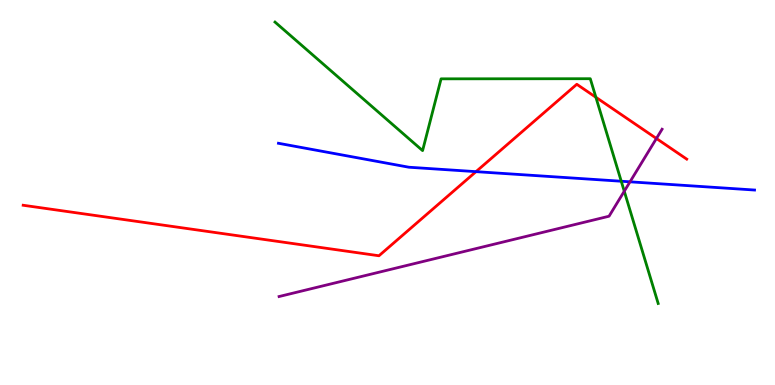[{'lines': ['blue', 'red'], 'intersections': [{'x': 6.14, 'y': 5.54}]}, {'lines': ['green', 'red'], 'intersections': [{'x': 7.69, 'y': 7.47}]}, {'lines': ['purple', 'red'], 'intersections': [{'x': 8.47, 'y': 6.4}]}, {'lines': ['blue', 'green'], 'intersections': [{'x': 8.02, 'y': 5.29}]}, {'lines': ['blue', 'purple'], 'intersections': [{'x': 8.13, 'y': 5.28}]}, {'lines': ['green', 'purple'], 'intersections': [{'x': 8.06, 'y': 5.03}]}]